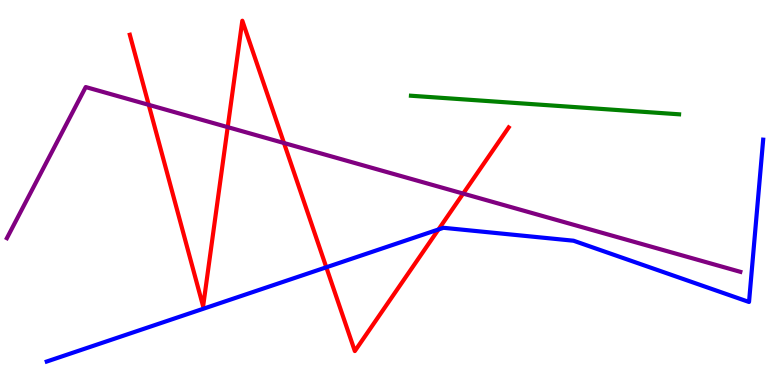[{'lines': ['blue', 'red'], 'intersections': [{'x': 4.21, 'y': 3.06}, {'x': 5.66, 'y': 4.04}]}, {'lines': ['green', 'red'], 'intersections': []}, {'lines': ['purple', 'red'], 'intersections': [{'x': 1.92, 'y': 7.28}, {'x': 2.94, 'y': 6.7}, {'x': 3.66, 'y': 6.29}, {'x': 5.98, 'y': 4.97}]}, {'lines': ['blue', 'green'], 'intersections': []}, {'lines': ['blue', 'purple'], 'intersections': []}, {'lines': ['green', 'purple'], 'intersections': []}]